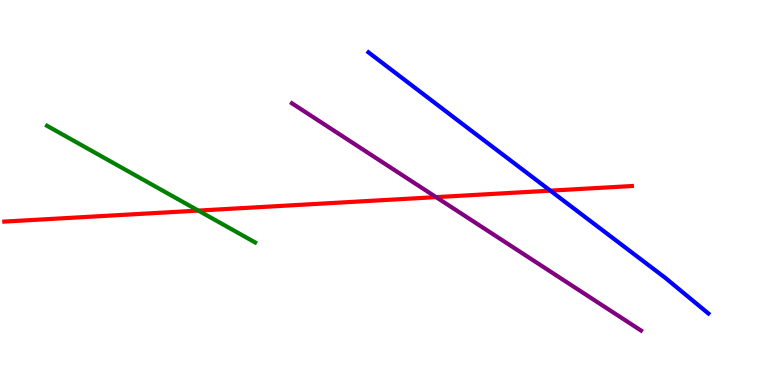[{'lines': ['blue', 'red'], 'intersections': [{'x': 7.1, 'y': 5.05}]}, {'lines': ['green', 'red'], 'intersections': [{'x': 2.56, 'y': 4.53}]}, {'lines': ['purple', 'red'], 'intersections': [{'x': 5.63, 'y': 4.88}]}, {'lines': ['blue', 'green'], 'intersections': []}, {'lines': ['blue', 'purple'], 'intersections': []}, {'lines': ['green', 'purple'], 'intersections': []}]